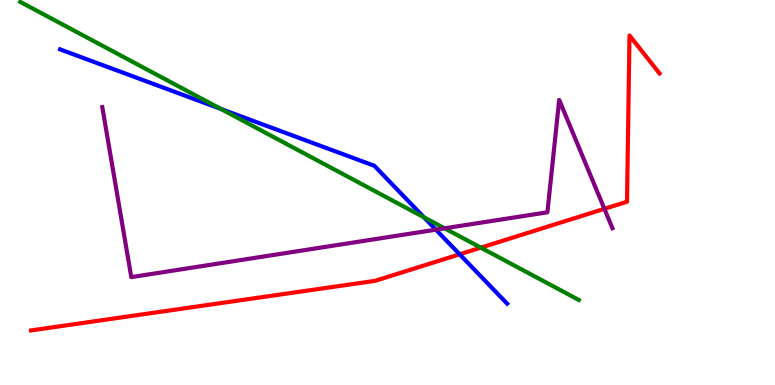[{'lines': ['blue', 'red'], 'intersections': [{'x': 5.93, 'y': 3.39}]}, {'lines': ['green', 'red'], 'intersections': [{'x': 6.2, 'y': 3.57}]}, {'lines': ['purple', 'red'], 'intersections': [{'x': 7.8, 'y': 4.58}]}, {'lines': ['blue', 'green'], 'intersections': [{'x': 2.85, 'y': 7.17}, {'x': 5.47, 'y': 4.35}]}, {'lines': ['blue', 'purple'], 'intersections': [{'x': 5.62, 'y': 4.03}]}, {'lines': ['green', 'purple'], 'intersections': [{'x': 5.74, 'y': 4.07}]}]